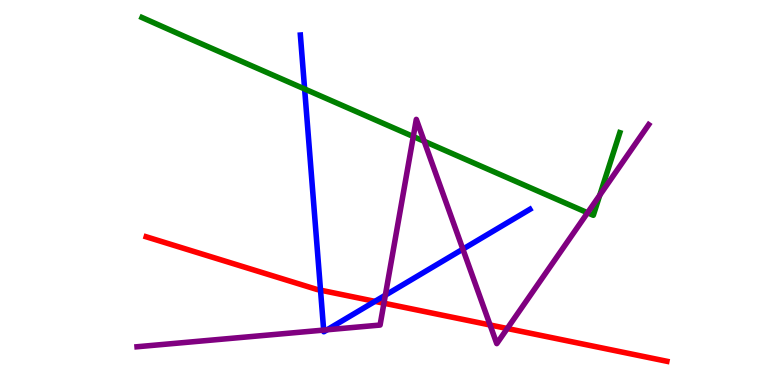[{'lines': ['blue', 'red'], 'intersections': [{'x': 4.14, 'y': 2.46}, {'x': 4.84, 'y': 2.17}]}, {'lines': ['green', 'red'], 'intersections': []}, {'lines': ['purple', 'red'], 'intersections': [{'x': 4.95, 'y': 2.12}, {'x': 6.32, 'y': 1.56}, {'x': 6.55, 'y': 1.47}]}, {'lines': ['blue', 'green'], 'intersections': [{'x': 3.93, 'y': 7.69}]}, {'lines': ['blue', 'purple'], 'intersections': [{'x': 4.18, 'y': 1.43}, {'x': 4.22, 'y': 1.43}, {'x': 4.97, 'y': 2.33}, {'x': 5.97, 'y': 3.53}]}, {'lines': ['green', 'purple'], 'intersections': [{'x': 5.33, 'y': 6.45}, {'x': 5.47, 'y': 6.33}, {'x': 7.58, 'y': 4.47}, {'x': 7.74, 'y': 4.93}]}]